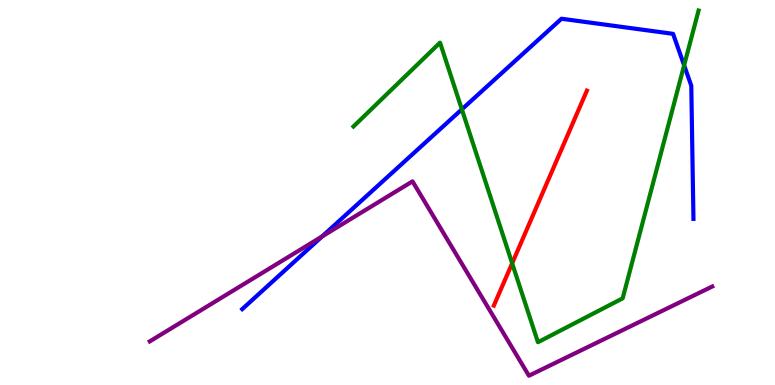[{'lines': ['blue', 'red'], 'intersections': []}, {'lines': ['green', 'red'], 'intersections': [{'x': 6.61, 'y': 3.16}]}, {'lines': ['purple', 'red'], 'intersections': []}, {'lines': ['blue', 'green'], 'intersections': [{'x': 5.96, 'y': 7.16}, {'x': 8.83, 'y': 8.3}]}, {'lines': ['blue', 'purple'], 'intersections': [{'x': 4.16, 'y': 3.86}]}, {'lines': ['green', 'purple'], 'intersections': []}]